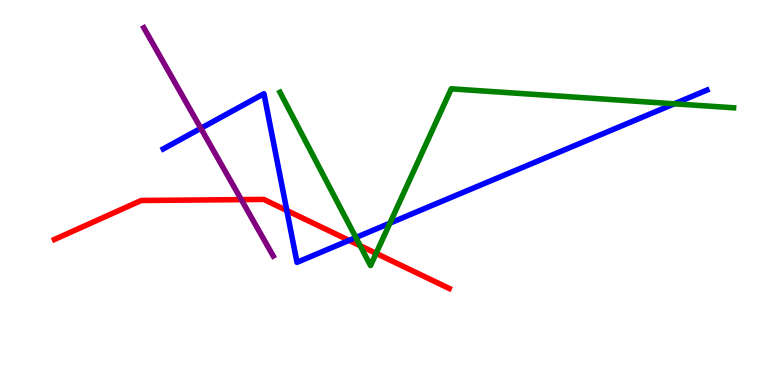[{'lines': ['blue', 'red'], 'intersections': [{'x': 3.7, 'y': 4.53}, {'x': 4.5, 'y': 3.76}]}, {'lines': ['green', 'red'], 'intersections': [{'x': 4.65, 'y': 3.62}, {'x': 4.85, 'y': 3.42}]}, {'lines': ['purple', 'red'], 'intersections': [{'x': 3.11, 'y': 4.81}]}, {'lines': ['blue', 'green'], 'intersections': [{'x': 4.59, 'y': 3.83}, {'x': 5.03, 'y': 4.2}, {'x': 8.7, 'y': 7.3}]}, {'lines': ['blue', 'purple'], 'intersections': [{'x': 2.59, 'y': 6.67}]}, {'lines': ['green', 'purple'], 'intersections': []}]